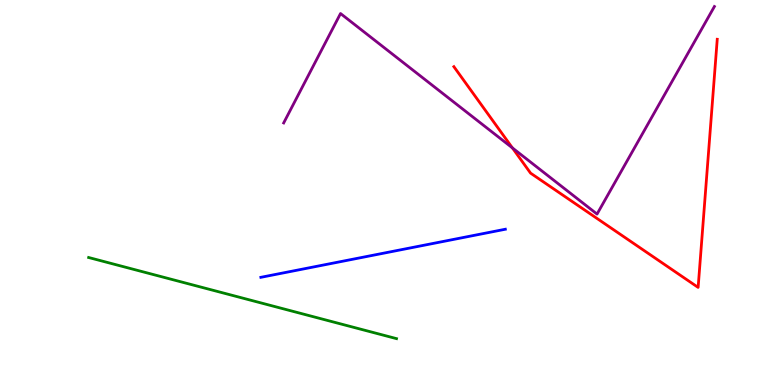[{'lines': ['blue', 'red'], 'intersections': []}, {'lines': ['green', 'red'], 'intersections': []}, {'lines': ['purple', 'red'], 'intersections': [{'x': 6.61, 'y': 6.16}]}, {'lines': ['blue', 'green'], 'intersections': []}, {'lines': ['blue', 'purple'], 'intersections': []}, {'lines': ['green', 'purple'], 'intersections': []}]